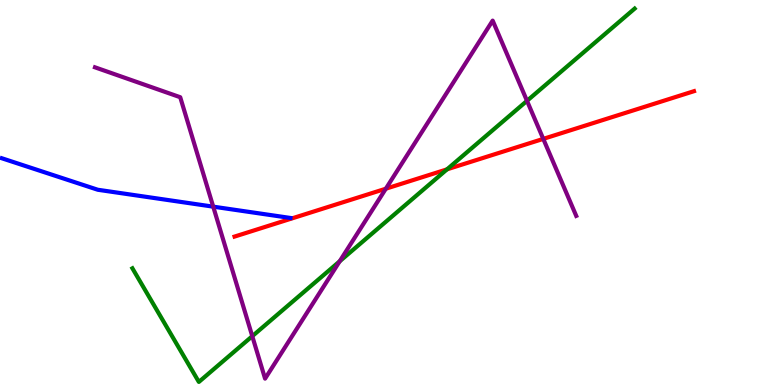[{'lines': ['blue', 'red'], 'intersections': []}, {'lines': ['green', 'red'], 'intersections': [{'x': 5.77, 'y': 5.6}]}, {'lines': ['purple', 'red'], 'intersections': [{'x': 4.98, 'y': 5.1}, {'x': 7.01, 'y': 6.39}]}, {'lines': ['blue', 'green'], 'intersections': []}, {'lines': ['blue', 'purple'], 'intersections': [{'x': 2.75, 'y': 4.63}]}, {'lines': ['green', 'purple'], 'intersections': [{'x': 3.26, 'y': 1.27}, {'x': 4.38, 'y': 3.21}, {'x': 6.8, 'y': 7.38}]}]